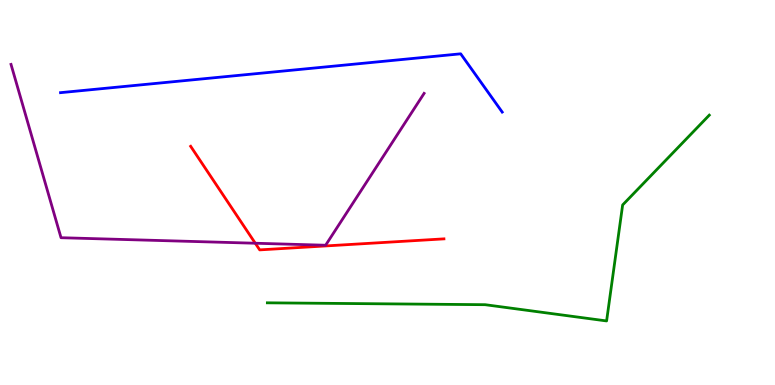[{'lines': ['blue', 'red'], 'intersections': []}, {'lines': ['green', 'red'], 'intersections': []}, {'lines': ['purple', 'red'], 'intersections': [{'x': 3.29, 'y': 3.68}]}, {'lines': ['blue', 'green'], 'intersections': []}, {'lines': ['blue', 'purple'], 'intersections': []}, {'lines': ['green', 'purple'], 'intersections': []}]